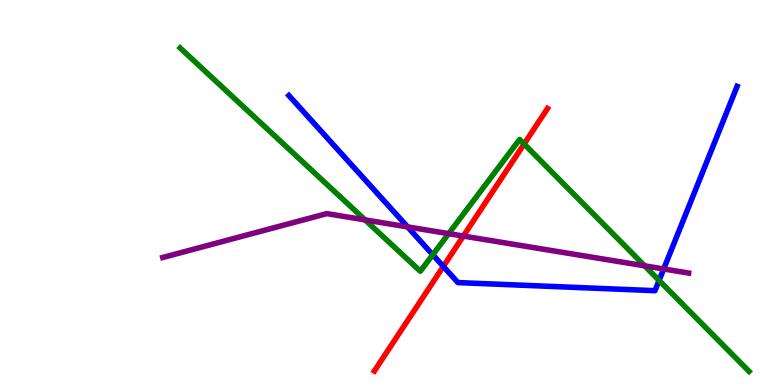[{'lines': ['blue', 'red'], 'intersections': [{'x': 5.72, 'y': 3.08}]}, {'lines': ['green', 'red'], 'intersections': [{'x': 6.76, 'y': 6.26}]}, {'lines': ['purple', 'red'], 'intersections': [{'x': 5.98, 'y': 3.87}]}, {'lines': ['blue', 'green'], 'intersections': [{'x': 5.58, 'y': 3.38}, {'x': 8.5, 'y': 2.72}]}, {'lines': ['blue', 'purple'], 'intersections': [{'x': 5.26, 'y': 4.11}, {'x': 8.56, 'y': 3.01}]}, {'lines': ['green', 'purple'], 'intersections': [{'x': 4.71, 'y': 4.29}, {'x': 5.79, 'y': 3.93}, {'x': 8.32, 'y': 3.1}]}]